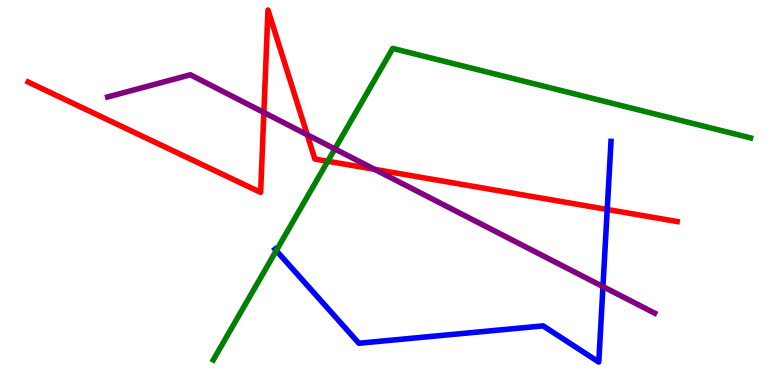[{'lines': ['blue', 'red'], 'intersections': [{'x': 7.84, 'y': 4.56}]}, {'lines': ['green', 'red'], 'intersections': [{'x': 4.23, 'y': 5.81}]}, {'lines': ['purple', 'red'], 'intersections': [{'x': 3.4, 'y': 7.08}, {'x': 3.96, 'y': 6.5}, {'x': 4.83, 'y': 5.6}]}, {'lines': ['blue', 'green'], 'intersections': [{'x': 3.56, 'y': 3.49}]}, {'lines': ['blue', 'purple'], 'intersections': [{'x': 7.78, 'y': 2.56}]}, {'lines': ['green', 'purple'], 'intersections': [{'x': 4.32, 'y': 6.13}]}]